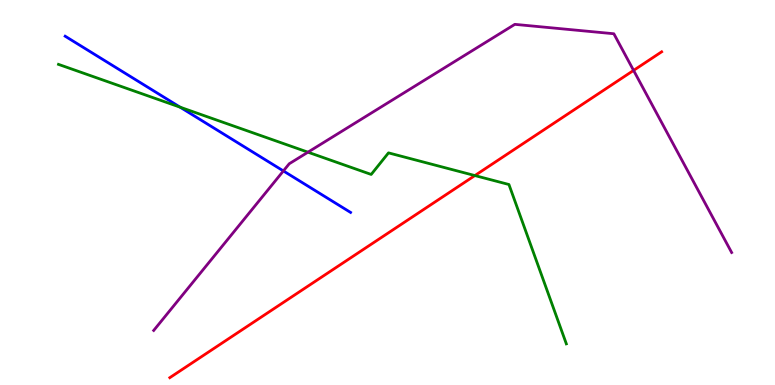[{'lines': ['blue', 'red'], 'intersections': []}, {'lines': ['green', 'red'], 'intersections': [{'x': 6.13, 'y': 5.44}]}, {'lines': ['purple', 'red'], 'intersections': [{'x': 8.18, 'y': 8.17}]}, {'lines': ['blue', 'green'], 'intersections': [{'x': 2.32, 'y': 7.22}]}, {'lines': ['blue', 'purple'], 'intersections': [{'x': 3.66, 'y': 5.56}]}, {'lines': ['green', 'purple'], 'intersections': [{'x': 3.97, 'y': 6.05}]}]